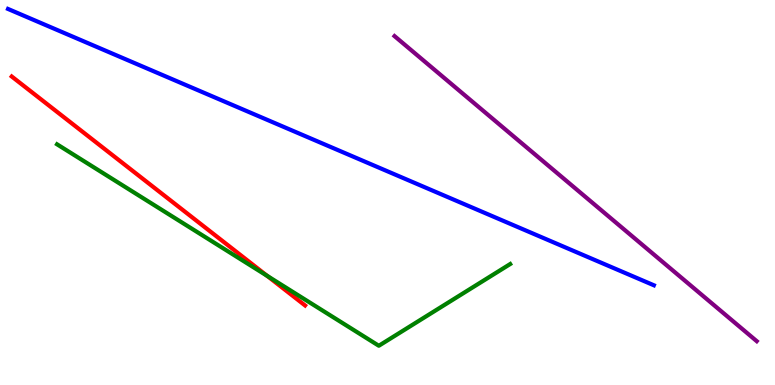[{'lines': ['blue', 'red'], 'intersections': []}, {'lines': ['green', 'red'], 'intersections': [{'x': 3.45, 'y': 2.84}]}, {'lines': ['purple', 'red'], 'intersections': []}, {'lines': ['blue', 'green'], 'intersections': []}, {'lines': ['blue', 'purple'], 'intersections': []}, {'lines': ['green', 'purple'], 'intersections': []}]